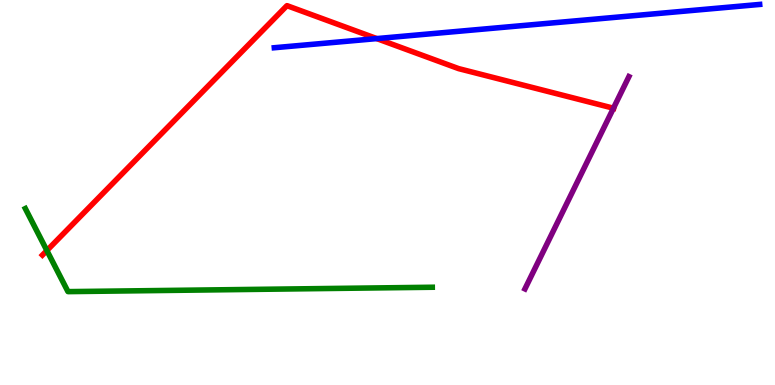[{'lines': ['blue', 'red'], 'intersections': [{'x': 4.86, 'y': 9.0}]}, {'lines': ['green', 'red'], 'intersections': [{'x': 0.605, 'y': 3.49}]}, {'lines': ['purple', 'red'], 'intersections': [{'x': 7.92, 'y': 7.19}]}, {'lines': ['blue', 'green'], 'intersections': []}, {'lines': ['blue', 'purple'], 'intersections': []}, {'lines': ['green', 'purple'], 'intersections': []}]